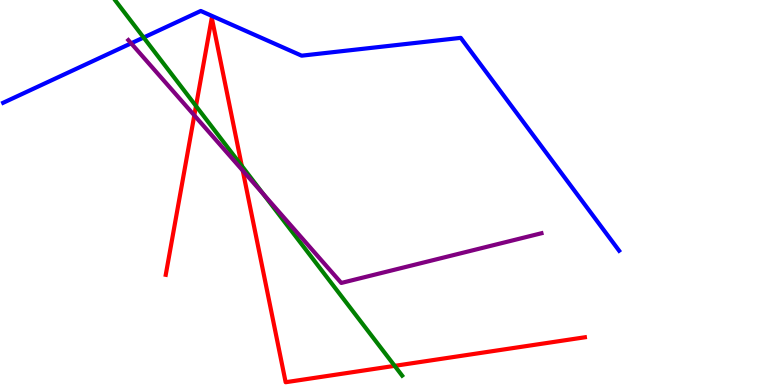[{'lines': ['blue', 'red'], 'intersections': []}, {'lines': ['green', 'red'], 'intersections': [{'x': 2.53, 'y': 7.25}, {'x': 3.12, 'y': 5.69}, {'x': 5.09, 'y': 0.497}]}, {'lines': ['purple', 'red'], 'intersections': [{'x': 2.51, 'y': 7.0}, {'x': 3.13, 'y': 5.57}]}, {'lines': ['blue', 'green'], 'intersections': [{'x': 1.85, 'y': 9.03}]}, {'lines': ['blue', 'purple'], 'intersections': [{'x': 1.69, 'y': 8.87}]}, {'lines': ['green', 'purple'], 'intersections': [{'x': 3.4, 'y': 4.96}]}]